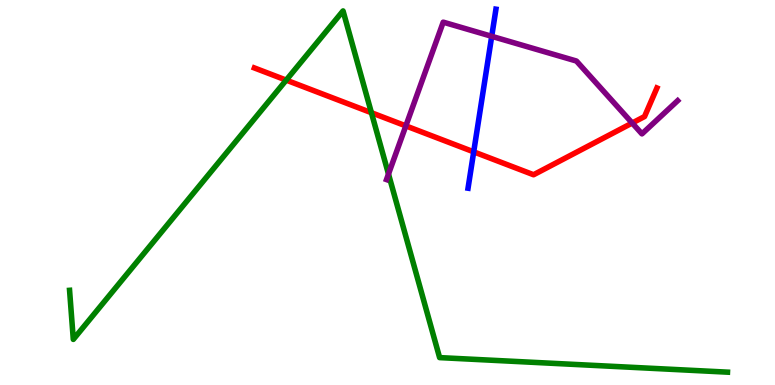[{'lines': ['blue', 'red'], 'intersections': [{'x': 6.11, 'y': 6.06}]}, {'lines': ['green', 'red'], 'intersections': [{'x': 3.69, 'y': 7.92}, {'x': 4.79, 'y': 7.07}]}, {'lines': ['purple', 'red'], 'intersections': [{'x': 5.24, 'y': 6.73}, {'x': 8.16, 'y': 6.8}]}, {'lines': ['blue', 'green'], 'intersections': []}, {'lines': ['blue', 'purple'], 'intersections': [{'x': 6.34, 'y': 9.06}]}, {'lines': ['green', 'purple'], 'intersections': [{'x': 5.01, 'y': 5.48}]}]